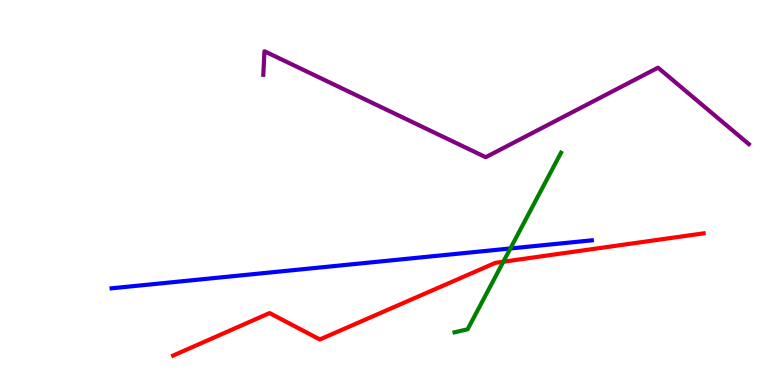[{'lines': ['blue', 'red'], 'intersections': []}, {'lines': ['green', 'red'], 'intersections': [{'x': 6.49, 'y': 3.2}]}, {'lines': ['purple', 'red'], 'intersections': []}, {'lines': ['blue', 'green'], 'intersections': [{'x': 6.59, 'y': 3.55}]}, {'lines': ['blue', 'purple'], 'intersections': []}, {'lines': ['green', 'purple'], 'intersections': []}]